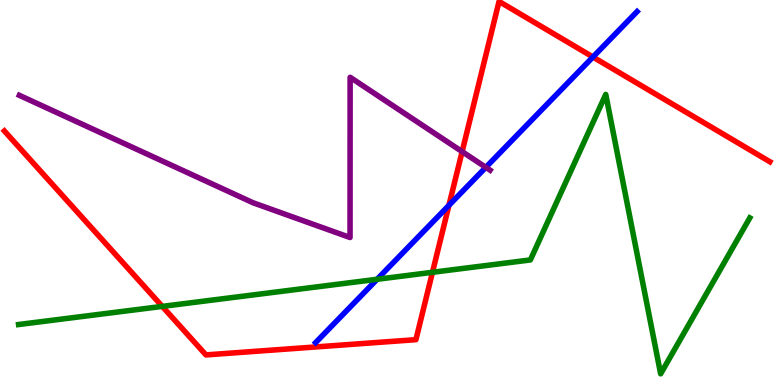[{'lines': ['blue', 'red'], 'intersections': [{'x': 5.79, 'y': 4.67}, {'x': 7.65, 'y': 8.52}]}, {'lines': ['green', 'red'], 'intersections': [{'x': 2.09, 'y': 2.04}, {'x': 5.58, 'y': 2.93}]}, {'lines': ['purple', 'red'], 'intersections': [{'x': 5.96, 'y': 6.06}]}, {'lines': ['blue', 'green'], 'intersections': [{'x': 4.87, 'y': 2.75}]}, {'lines': ['blue', 'purple'], 'intersections': [{'x': 6.27, 'y': 5.65}]}, {'lines': ['green', 'purple'], 'intersections': []}]